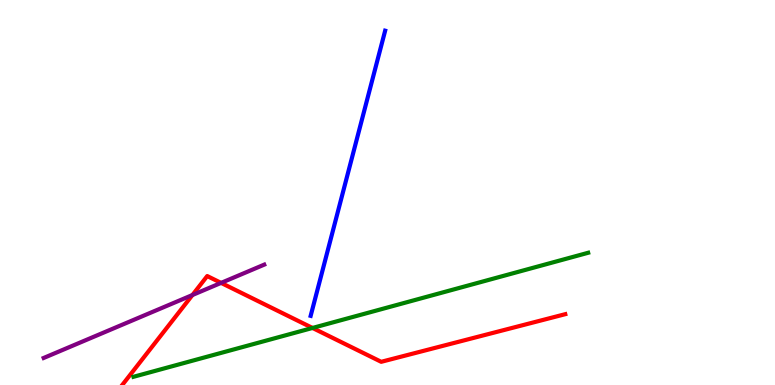[{'lines': ['blue', 'red'], 'intersections': []}, {'lines': ['green', 'red'], 'intersections': [{'x': 4.03, 'y': 1.48}]}, {'lines': ['purple', 'red'], 'intersections': [{'x': 2.48, 'y': 2.34}, {'x': 2.85, 'y': 2.65}]}, {'lines': ['blue', 'green'], 'intersections': []}, {'lines': ['blue', 'purple'], 'intersections': []}, {'lines': ['green', 'purple'], 'intersections': []}]